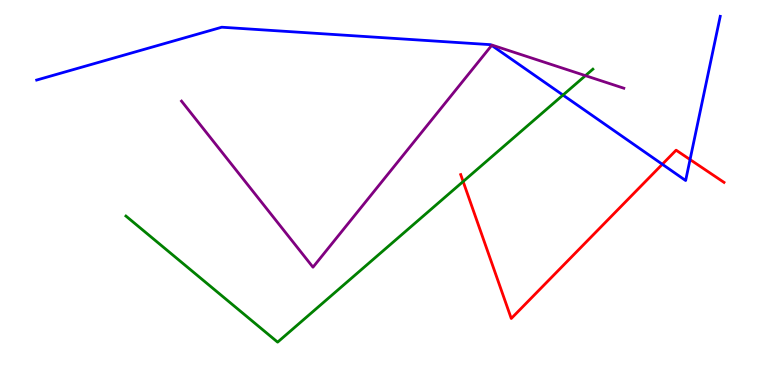[{'lines': ['blue', 'red'], 'intersections': [{'x': 8.55, 'y': 5.73}, {'x': 8.9, 'y': 5.86}]}, {'lines': ['green', 'red'], 'intersections': [{'x': 5.98, 'y': 5.29}]}, {'lines': ['purple', 'red'], 'intersections': []}, {'lines': ['blue', 'green'], 'intersections': [{'x': 7.26, 'y': 7.53}]}, {'lines': ['blue', 'purple'], 'intersections': [{'x': 6.34, 'y': 8.82}]}, {'lines': ['green', 'purple'], 'intersections': [{'x': 7.55, 'y': 8.04}]}]